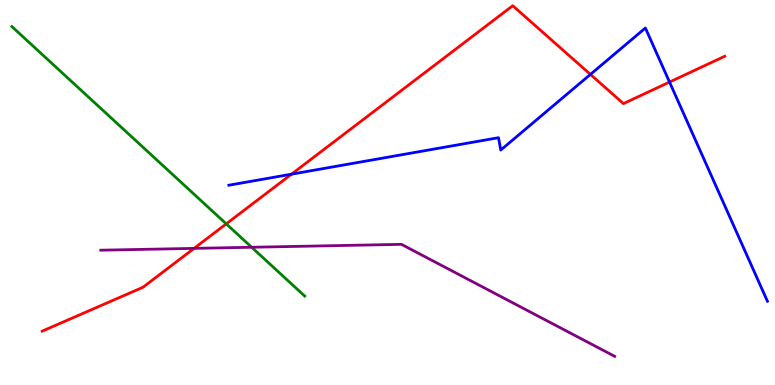[{'lines': ['blue', 'red'], 'intersections': [{'x': 3.76, 'y': 5.48}, {'x': 7.62, 'y': 8.07}, {'x': 8.64, 'y': 7.87}]}, {'lines': ['green', 'red'], 'intersections': [{'x': 2.92, 'y': 4.19}]}, {'lines': ['purple', 'red'], 'intersections': [{'x': 2.5, 'y': 3.55}]}, {'lines': ['blue', 'green'], 'intersections': []}, {'lines': ['blue', 'purple'], 'intersections': []}, {'lines': ['green', 'purple'], 'intersections': [{'x': 3.25, 'y': 3.58}]}]